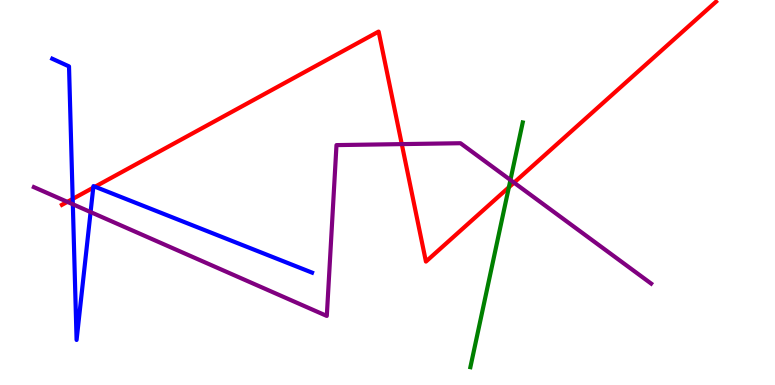[{'lines': ['blue', 'red'], 'intersections': [{'x': 0.938, 'y': 4.83}, {'x': 1.2, 'y': 5.13}, {'x': 1.23, 'y': 5.15}]}, {'lines': ['green', 'red'], 'intersections': [{'x': 6.57, 'y': 5.14}]}, {'lines': ['purple', 'red'], 'intersections': [{'x': 0.869, 'y': 4.76}, {'x': 5.18, 'y': 6.26}, {'x': 6.63, 'y': 5.26}]}, {'lines': ['blue', 'green'], 'intersections': []}, {'lines': ['blue', 'purple'], 'intersections': [{'x': 0.94, 'y': 4.69}, {'x': 1.17, 'y': 4.49}]}, {'lines': ['green', 'purple'], 'intersections': [{'x': 6.59, 'y': 5.32}]}]